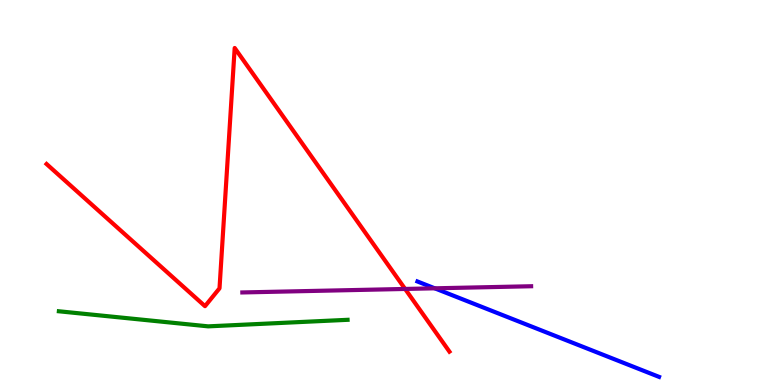[{'lines': ['blue', 'red'], 'intersections': []}, {'lines': ['green', 'red'], 'intersections': []}, {'lines': ['purple', 'red'], 'intersections': [{'x': 5.23, 'y': 2.49}]}, {'lines': ['blue', 'green'], 'intersections': []}, {'lines': ['blue', 'purple'], 'intersections': [{'x': 5.61, 'y': 2.51}]}, {'lines': ['green', 'purple'], 'intersections': []}]